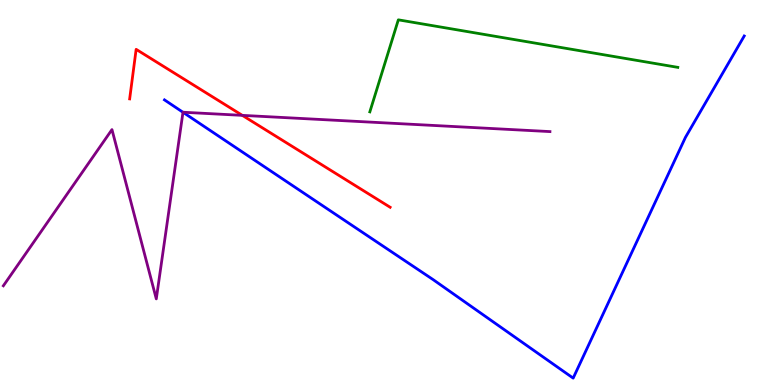[{'lines': ['blue', 'red'], 'intersections': []}, {'lines': ['green', 'red'], 'intersections': []}, {'lines': ['purple', 'red'], 'intersections': [{'x': 3.13, 'y': 7.0}]}, {'lines': ['blue', 'green'], 'intersections': []}, {'lines': ['blue', 'purple'], 'intersections': [{'x': 2.36, 'y': 7.08}]}, {'lines': ['green', 'purple'], 'intersections': []}]